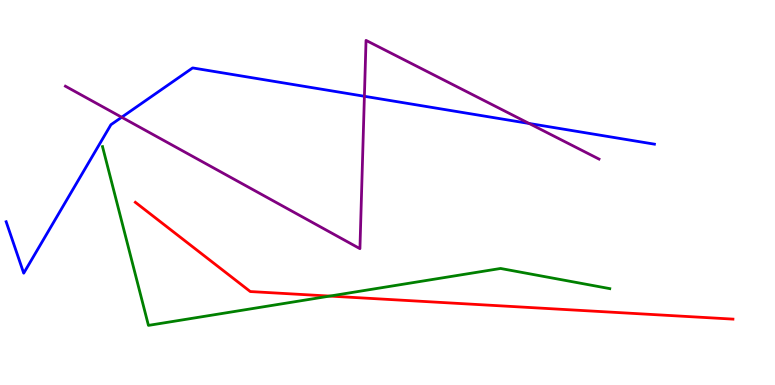[{'lines': ['blue', 'red'], 'intersections': []}, {'lines': ['green', 'red'], 'intersections': [{'x': 4.25, 'y': 2.31}]}, {'lines': ['purple', 'red'], 'intersections': []}, {'lines': ['blue', 'green'], 'intersections': []}, {'lines': ['blue', 'purple'], 'intersections': [{'x': 1.57, 'y': 6.95}, {'x': 4.7, 'y': 7.5}, {'x': 6.83, 'y': 6.79}]}, {'lines': ['green', 'purple'], 'intersections': []}]